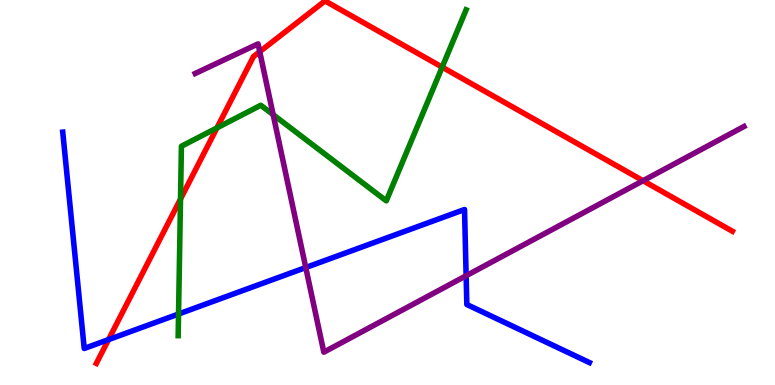[{'lines': ['blue', 'red'], 'intersections': [{'x': 1.4, 'y': 1.18}]}, {'lines': ['green', 'red'], 'intersections': [{'x': 2.33, 'y': 4.83}, {'x': 2.8, 'y': 6.68}, {'x': 5.71, 'y': 8.26}]}, {'lines': ['purple', 'red'], 'intersections': [{'x': 3.35, 'y': 8.66}, {'x': 8.3, 'y': 5.31}]}, {'lines': ['blue', 'green'], 'intersections': [{'x': 2.3, 'y': 1.84}]}, {'lines': ['blue', 'purple'], 'intersections': [{'x': 3.95, 'y': 3.05}, {'x': 6.01, 'y': 2.84}]}, {'lines': ['green', 'purple'], 'intersections': [{'x': 3.52, 'y': 7.02}]}]